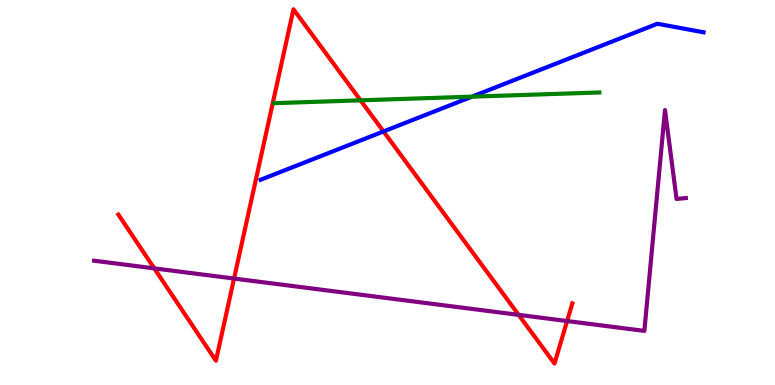[{'lines': ['blue', 'red'], 'intersections': [{'x': 4.95, 'y': 6.59}]}, {'lines': ['green', 'red'], 'intersections': [{'x': 4.65, 'y': 7.39}]}, {'lines': ['purple', 'red'], 'intersections': [{'x': 1.99, 'y': 3.03}, {'x': 3.02, 'y': 2.76}, {'x': 6.69, 'y': 1.82}, {'x': 7.32, 'y': 1.66}]}, {'lines': ['blue', 'green'], 'intersections': [{'x': 6.09, 'y': 7.49}]}, {'lines': ['blue', 'purple'], 'intersections': []}, {'lines': ['green', 'purple'], 'intersections': []}]